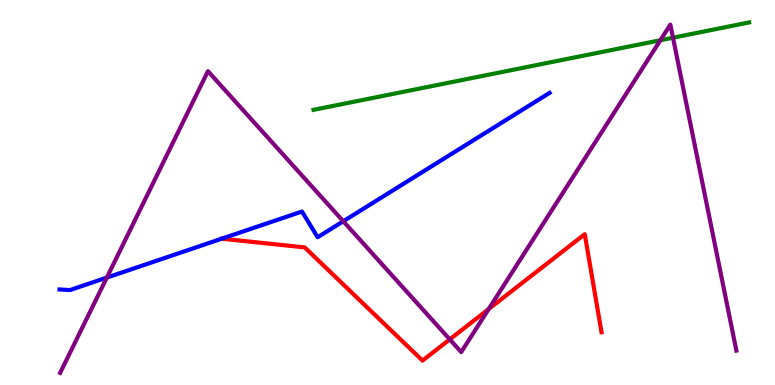[{'lines': ['blue', 'red'], 'intersections': [{'x': 2.86, 'y': 3.8}]}, {'lines': ['green', 'red'], 'intersections': []}, {'lines': ['purple', 'red'], 'intersections': [{'x': 5.8, 'y': 1.19}, {'x': 6.31, 'y': 1.97}]}, {'lines': ['blue', 'green'], 'intersections': []}, {'lines': ['blue', 'purple'], 'intersections': [{'x': 1.38, 'y': 2.79}, {'x': 4.43, 'y': 4.25}]}, {'lines': ['green', 'purple'], 'intersections': [{'x': 8.52, 'y': 8.95}, {'x': 8.68, 'y': 9.02}]}]